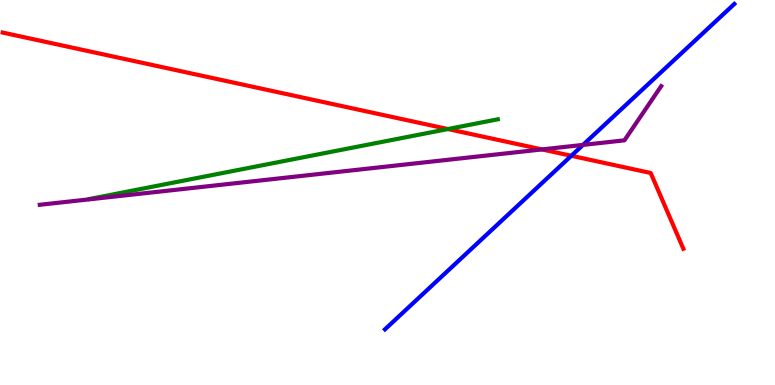[{'lines': ['blue', 'red'], 'intersections': [{'x': 7.37, 'y': 5.95}]}, {'lines': ['green', 'red'], 'intersections': [{'x': 5.78, 'y': 6.65}]}, {'lines': ['purple', 'red'], 'intersections': [{'x': 6.99, 'y': 6.12}]}, {'lines': ['blue', 'green'], 'intersections': []}, {'lines': ['blue', 'purple'], 'intersections': [{'x': 7.52, 'y': 6.24}]}, {'lines': ['green', 'purple'], 'intersections': []}]